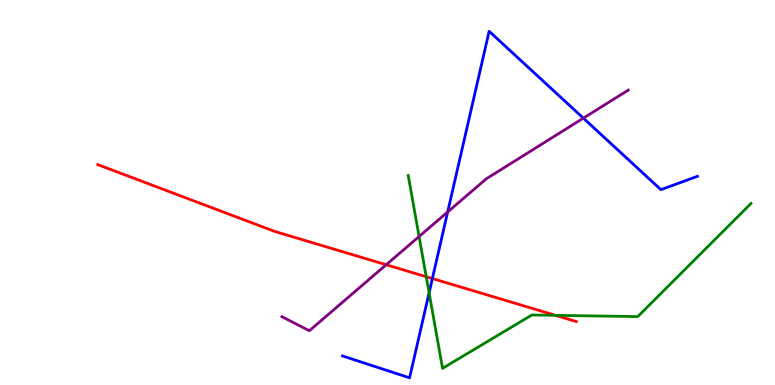[{'lines': ['blue', 'red'], 'intersections': [{'x': 5.58, 'y': 2.77}]}, {'lines': ['green', 'red'], 'intersections': [{'x': 5.5, 'y': 2.81}, {'x': 7.17, 'y': 1.81}]}, {'lines': ['purple', 'red'], 'intersections': [{'x': 4.98, 'y': 3.12}]}, {'lines': ['blue', 'green'], 'intersections': [{'x': 5.54, 'y': 2.39}]}, {'lines': ['blue', 'purple'], 'intersections': [{'x': 5.78, 'y': 4.49}, {'x': 7.53, 'y': 6.93}]}, {'lines': ['green', 'purple'], 'intersections': [{'x': 5.41, 'y': 3.86}]}]